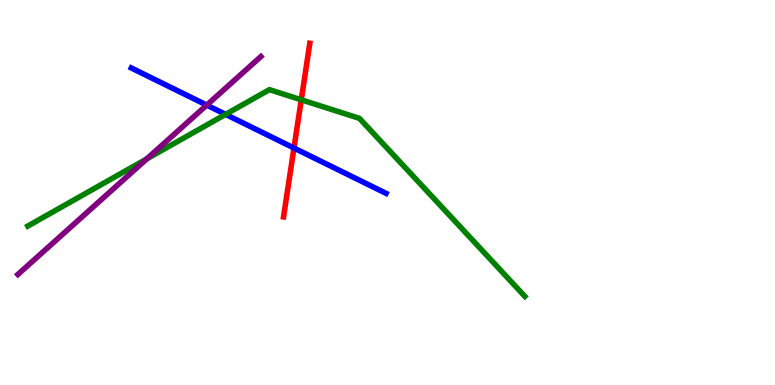[{'lines': ['blue', 'red'], 'intersections': [{'x': 3.79, 'y': 6.16}]}, {'lines': ['green', 'red'], 'intersections': [{'x': 3.89, 'y': 7.41}]}, {'lines': ['purple', 'red'], 'intersections': []}, {'lines': ['blue', 'green'], 'intersections': [{'x': 2.91, 'y': 7.03}]}, {'lines': ['blue', 'purple'], 'intersections': [{'x': 2.67, 'y': 7.27}]}, {'lines': ['green', 'purple'], 'intersections': [{'x': 1.89, 'y': 5.87}]}]